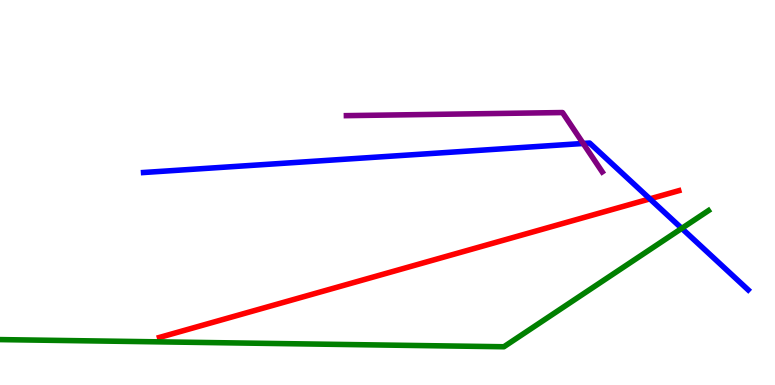[{'lines': ['blue', 'red'], 'intersections': [{'x': 8.39, 'y': 4.83}]}, {'lines': ['green', 'red'], 'intersections': []}, {'lines': ['purple', 'red'], 'intersections': []}, {'lines': ['blue', 'green'], 'intersections': [{'x': 8.8, 'y': 4.07}]}, {'lines': ['blue', 'purple'], 'intersections': [{'x': 7.53, 'y': 6.27}]}, {'lines': ['green', 'purple'], 'intersections': []}]